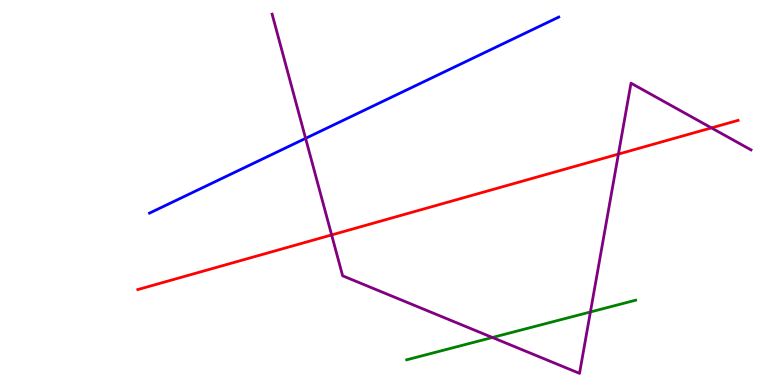[{'lines': ['blue', 'red'], 'intersections': []}, {'lines': ['green', 'red'], 'intersections': []}, {'lines': ['purple', 'red'], 'intersections': [{'x': 4.28, 'y': 3.9}, {'x': 7.98, 'y': 6.0}, {'x': 9.18, 'y': 6.68}]}, {'lines': ['blue', 'green'], 'intersections': []}, {'lines': ['blue', 'purple'], 'intersections': [{'x': 3.94, 'y': 6.41}]}, {'lines': ['green', 'purple'], 'intersections': [{'x': 6.35, 'y': 1.23}, {'x': 7.62, 'y': 1.9}]}]